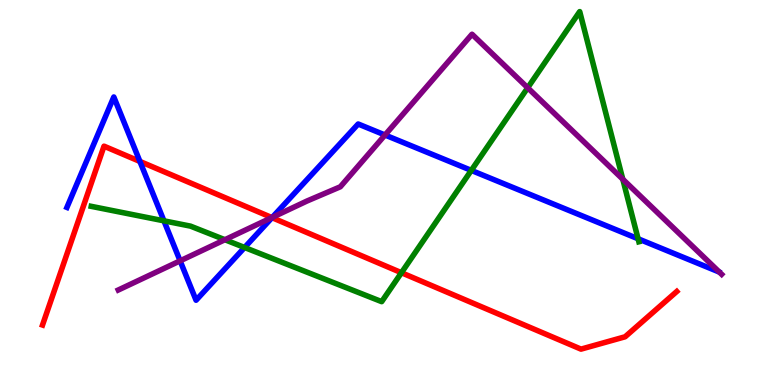[{'lines': ['blue', 'red'], 'intersections': [{'x': 1.81, 'y': 5.81}, {'x': 3.51, 'y': 4.35}]}, {'lines': ['green', 'red'], 'intersections': [{'x': 5.18, 'y': 2.92}]}, {'lines': ['purple', 'red'], 'intersections': [{'x': 3.51, 'y': 4.35}]}, {'lines': ['blue', 'green'], 'intersections': [{'x': 2.12, 'y': 4.26}, {'x': 3.16, 'y': 3.57}, {'x': 6.08, 'y': 5.57}, {'x': 8.23, 'y': 3.8}]}, {'lines': ['blue', 'purple'], 'intersections': [{'x': 2.32, 'y': 3.22}, {'x': 3.51, 'y': 4.35}, {'x': 4.97, 'y': 6.49}]}, {'lines': ['green', 'purple'], 'intersections': [{'x': 2.9, 'y': 3.77}, {'x': 6.81, 'y': 7.72}, {'x': 8.04, 'y': 5.34}]}]